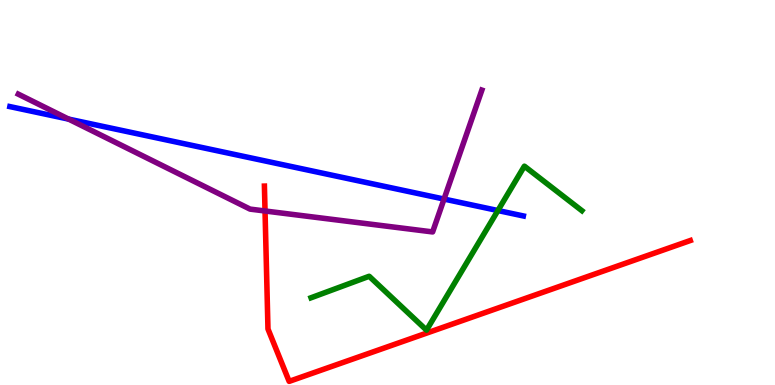[{'lines': ['blue', 'red'], 'intersections': []}, {'lines': ['green', 'red'], 'intersections': []}, {'lines': ['purple', 'red'], 'intersections': [{'x': 3.42, 'y': 4.52}]}, {'lines': ['blue', 'green'], 'intersections': [{'x': 6.42, 'y': 4.53}]}, {'lines': ['blue', 'purple'], 'intersections': [{'x': 0.885, 'y': 6.91}, {'x': 5.73, 'y': 4.83}]}, {'lines': ['green', 'purple'], 'intersections': []}]